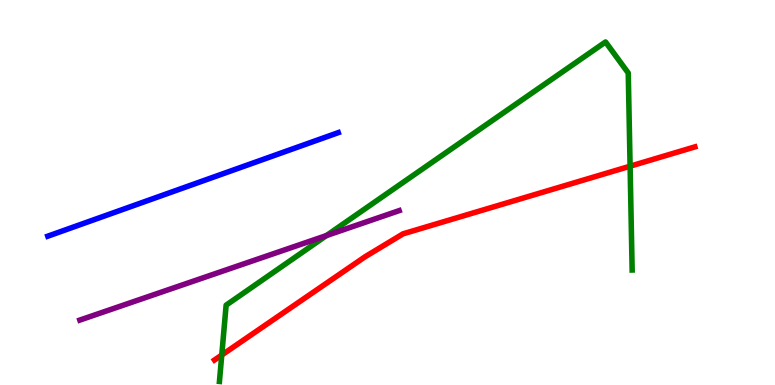[{'lines': ['blue', 'red'], 'intersections': []}, {'lines': ['green', 'red'], 'intersections': [{'x': 2.86, 'y': 0.778}, {'x': 8.13, 'y': 5.68}]}, {'lines': ['purple', 'red'], 'intersections': []}, {'lines': ['blue', 'green'], 'intersections': []}, {'lines': ['blue', 'purple'], 'intersections': []}, {'lines': ['green', 'purple'], 'intersections': [{'x': 4.21, 'y': 3.88}]}]